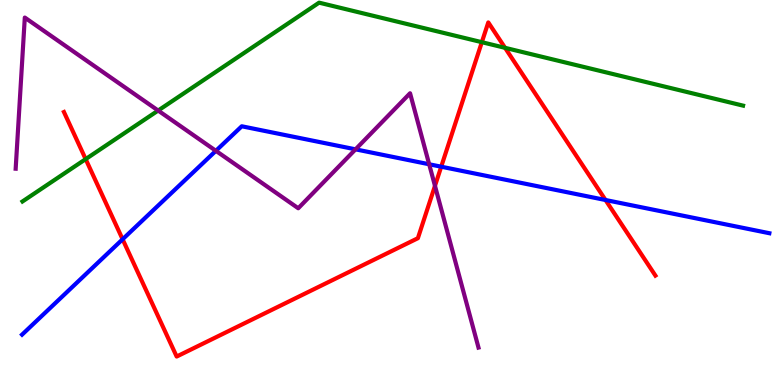[{'lines': ['blue', 'red'], 'intersections': [{'x': 1.58, 'y': 3.78}, {'x': 5.69, 'y': 5.67}, {'x': 7.81, 'y': 4.81}]}, {'lines': ['green', 'red'], 'intersections': [{'x': 1.11, 'y': 5.87}, {'x': 6.22, 'y': 8.9}, {'x': 6.52, 'y': 8.76}]}, {'lines': ['purple', 'red'], 'intersections': [{'x': 5.61, 'y': 5.17}]}, {'lines': ['blue', 'green'], 'intersections': []}, {'lines': ['blue', 'purple'], 'intersections': [{'x': 2.79, 'y': 6.08}, {'x': 4.59, 'y': 6.12}, {'x': 5.54, 'y': 5.73}]}, {'lines': ['green', 'purple'], 'intersections': [{'x': 2.04, 'y': 7.13}]}]